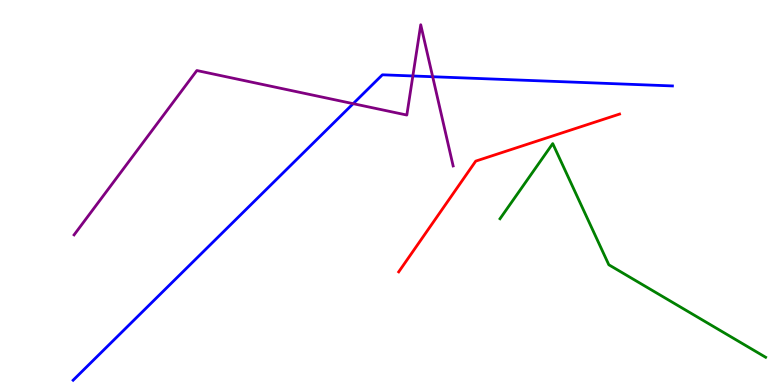[{'lines': ['blue', 'red'], 'intersections': []}, {'lines': ['green', 'red'], 'intersections': []}, {'lines': ['purple', 'red'], 'intersections': []}, {'lines': ['blue', 'green'], 'intersections': []}, {'lines': ['blue', 'purple'], 'intersections': [{'x': 4.56, 'y': 7.31}, {'x': 5.33, 'y': 8.03}, {'x': 5.58, 'y': 8.01}]}, {'lines': ['green', 'purple'], 'intersections': []}]